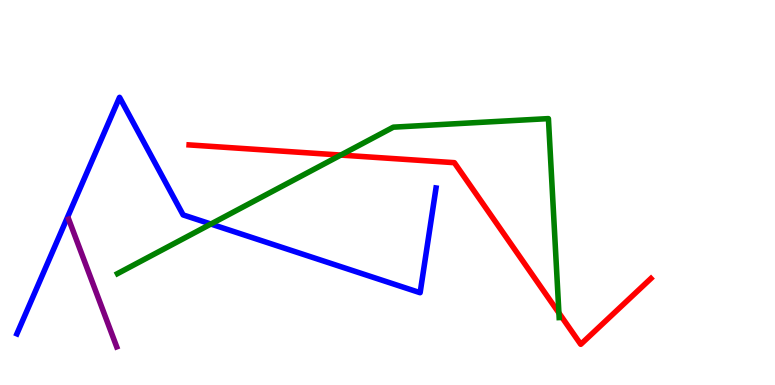[{'lines': ['blue', 'red'], 'intersections': []}, {'lines': ['green', 'red'], 'intersections': [{'x': 4.4, 'y': 5.97}, {'x': 7.21, 'y': 1.87}]}, {'lines': ['purple', 'red'], 'intersections': []}, {'lines': ['blue', 'green'], 'intersections': [{'x': 2.72, 'y': 4.18}]}, {'lines': ['blue', 'purple'], 'intersections': []}, {'lines': ['green', 'purple'], 'intersections': []}]